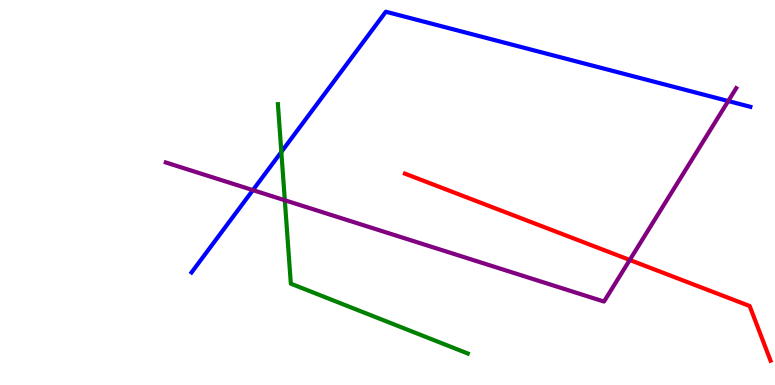[{'lines': ['blue', 'red'], 'intersections': []}, {'lines': ['green', 'red'], 'intersections': []}, {'lines': ['purple', 'red'], 'intersections': [{'x': 8.13, 'y': 3.25}]}, {'lines': ['blue', 'green'], 'intersections': [{'x': 3.63, 'y': 6.05}]}, {'lines': ['blue', 'purple'], 'intersections': [{'x': 3.26, 'y': 5.06}, {'x': 9.4, 'y': 7.38}]}, {'lines': ['green', 'purple'], 'intersections': [{'x': 3.68, 'y': 4.8}]}]